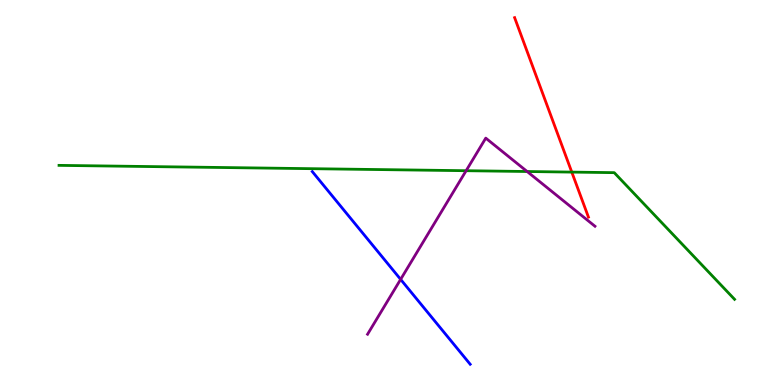[{'lines': ['blue', 'red'], 'intersections': []}, {'lines': ['green', 'red'], 'intersections': [{'x': 7.38, 'y': 5.53}]}, {'lines': ['purple', 'red'], 'intersections': []}, {'lines': ['blue', 'green'], 'intersections': []}, {'lines': ['blue', 'purple'], 'intersections': [{'x': 5.17, 'y': 2.74}]}, {'lines': ['green', 'purple'], 'intersections': [{'x': 6.01, 'y': 5.57}, {'x': 6.8, 'y': 5.55}]}]